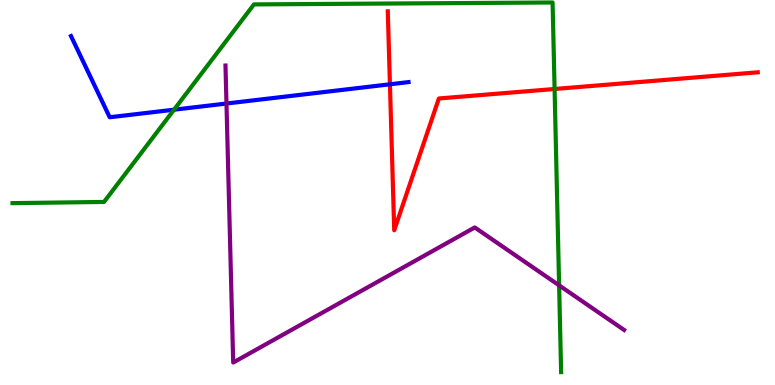[{'lines': ['blue', 'red'], 'intersections': [{'x': 5.03, 'y': 7.81}]}, {'lines': ['green', 'red'], 'intersections': [{'x': 7.16, 'y': 7.69}]}, {'lines': ['purple', 'red'], 'intersections': []}, {'lines': ['blue', 'green'], 'intersections': [{'x': 2.25, 'y': 7.15}]}, {'lines': ['blue', 'purple'], 'intersections': [{'x': 2.92, 'y': 7.31}]}, {'lines': ['green', 'purple'], 'intersections': [{'x': 7.21, 'y': 2.59}]}]